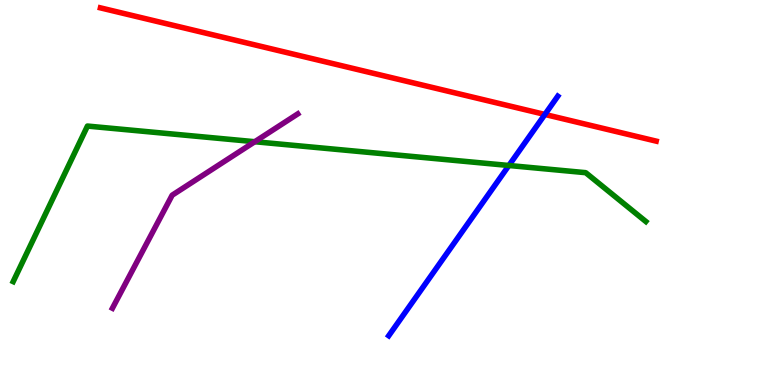[{'lines': ['blue', 'red'], 'intersections': [{'x': 7.03, 'y': 7.03}]}, {'lines': ['green', 'red'], 'intersections': []}, {'lines': ['purple', 'red'], 'intersections': []}, {'lines': ['blue', 'green'], 'intersections': [{'x': 6.57, 'y': 5.7}]}, {'lines': ['blue', 'purple'], 'intersections': []}, {'lines': ['green', 'purple'], 'intersections': [{'x': 3.29, 'y': 6.32}]}]